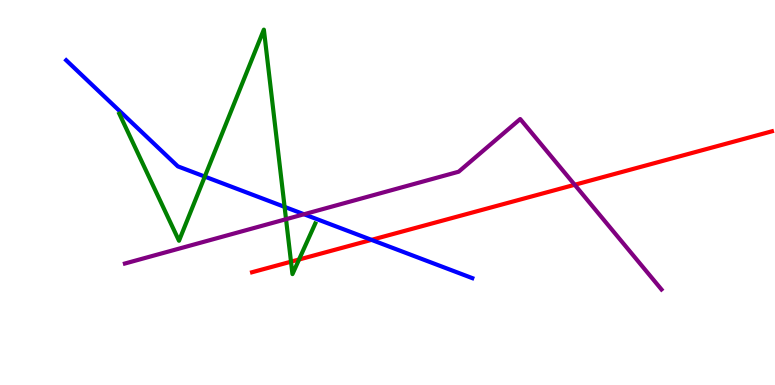[{'lines': ['blue', 'red'], 'intersections': [{'x': 4.79, 'y': 3.77}]}, {'lines': ['green', 'red'], 'intersections': [{'x': 3.75, 'y': 3.2}, {'x': 3.86, 'y': 3.26}]}, {'lines': ['purple', 'red'], 'intersections': [{'x': 7.42, 'y': 5.2}]}, {'lines': ['blue', 'green'], 'intersections': [{'x': 2.64, 'y': 5.41}, {'x': 3.67, 'y': 4.63}]}, {'lines': ['blue', 'purple'], 'intersections': [{'x': 3.92, 'y': 4.44}]}, {'lines': ['green', 'purple'], 'intersections': [{'x': 3.69, 'y': 4.31}]}]